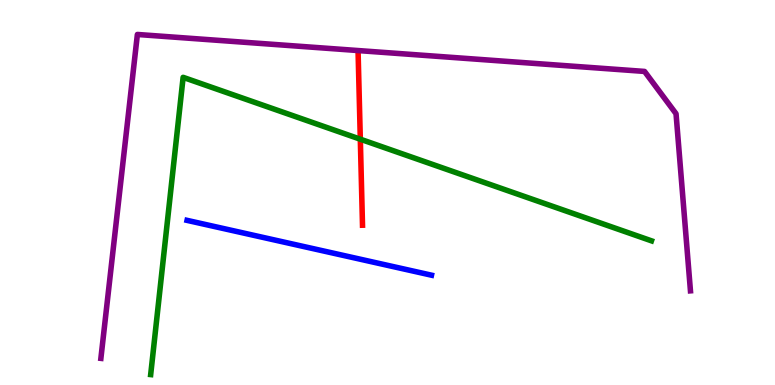[{'lines': ['blue', 'red'], 'intersections': []}, {'lines': ['green', 'red'], 'intersections': [{'x': 4.65, 'y': 6.38}]}, {'lines': ['purple', 'red'], 'intersections': []}, {'lines': ['blue', 'green'], 'intersections': []}, {'lines': ['blue', 'purple'], 'intersections': []}, {'lines': ['green', 'purple'], 'intersections': []}]